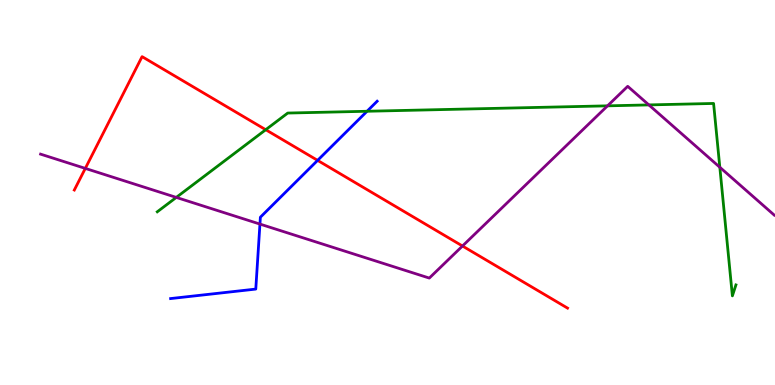[{'lines': ['blue', 'red'], 'intersections': [{'x': 4.1, 'y': 5.83}]}, {'lines': ['green', 'red'], 'intersections': [{'x': 3.43, 'y': 6.63}]}, {'lines': ['purple', 'red'], 'intersections': [{'x': 1.1, 'y': 5.63}, {'x': 5.97, 'y': 3.61}]}, {'lines': ['blue', 'green'], 'intersections': [{'x': 4.74, 'y': 7.11}]}, {'lines': ['blue', 'purple'], 'intersections': [{'x': 3.35, 'y': 4.18}]}, {'lines': ['green', 'purple'], 'intersections': [{'x': 2.27, 'y': 4.87}, {'x': 7.84, 'y': 7.25}, {'x': 8.37, 'y': 7.28}, {'x': 9.29, 'y': 5.66}]}]